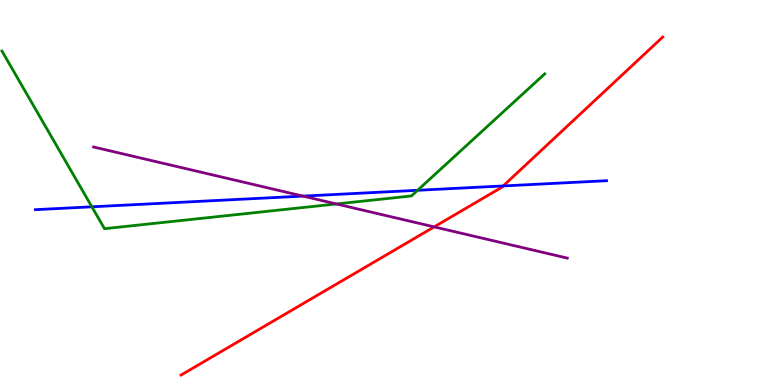[{'lines': ['blue', 'red'], 'intersections': [{'x': 6.49, 'y': 5.17}]}, {'lines': ['green', 'red'], 'intersections': []}, {'lines': ['purple', 'red'], 'intersections': [{'x': 5.6, 'y': 4.11}]}, {'lines': ['blue', 'green'], 'intersections': [{'x': 1.19, 'y': 4.63}, {'x': 5.39, 'y': 5.06}]}, {'lines': ['blue', 'purple'], 'intersections': [{'x': 3.91, 'y': 4.91}]}, {'lines': ['green', 'purple'], 'intersections': [{'x': 4.34, 'y': 4.7}]}]